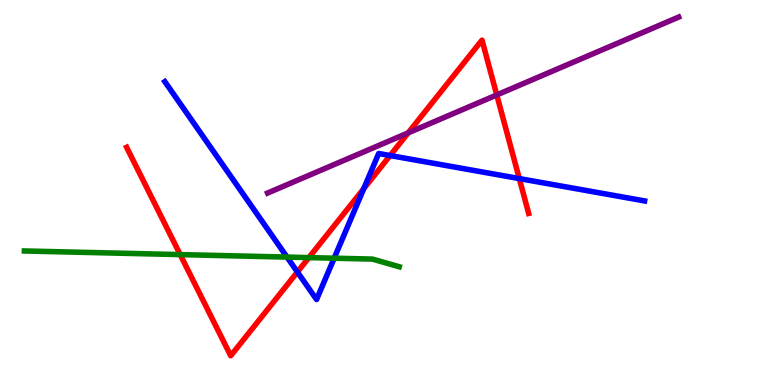[{'lines': ['blue', 'red'], 'intersections': [{'x': 3.84, 'y': 2.94}, {'x': 4.69, 'y': 5.1}, {'x': 5.03, 'y': 5.96}, {'x': 6.7, 'y': 5.36}]}, {'lines': ['green', 'red'], 'intersections': [{'x': 2.33, 'y': 3.39}, {'x': 3.99, 'y': 3.31}]}, {'lines': ['purple', 'red'], 'intersections': [{'x': 5.27, 'y': 6.55}, {'x': 6.41, 'y': 7.53}]}, {'lines': ['blue', 'green'], 'intersections': [{'x': 3.7, 'y': 3.32}, {'x': 4.31, 'y': 3.29}]}, {'lines': ['blue', 'purple'], 'intersections': []}, {'lines': ['green', 'purple'], 'intersections': []}]